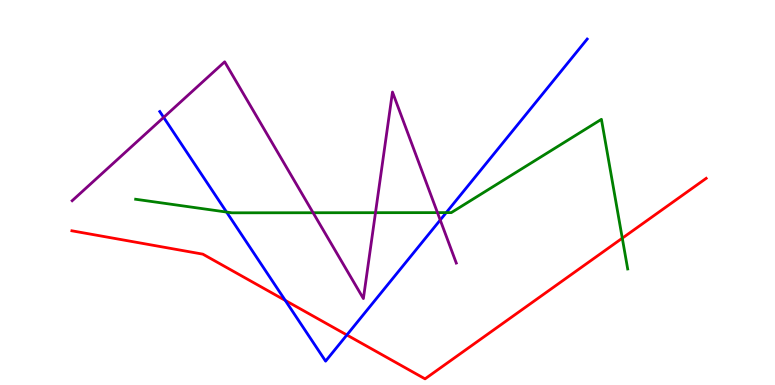[{'lines': ['blue', 'red'], 'intersections': [{'x': 3.68, 'y': 2.2}, {'x': 4.48, 'y': 1.3}]}, {'lines': ['green', 'red'], 'intersections': [{'x': 8.03, 'y': 3.81}]}, {'lines': ['purple', 'red'], 'intersections': []}, {'lines': ['blue', 'green'], 'intersections': [{'x': 2.92, 'y': 4.49}, {'x': 5.76, 'y': 4.48}]}, {'lines': ['blue', 'purple'], 'intersections': [{'x': 2.11, 'y': 6.95}, {'x': 5.68, 'y': 4.29}]}, {'lines': ['green', 'purple'], 'intersections': [{'x': 4.04, 'y': 4.47}, {'x': 4.84, 'y': 4.48}, {'x': 5.64, 'y': 4.48}]}]